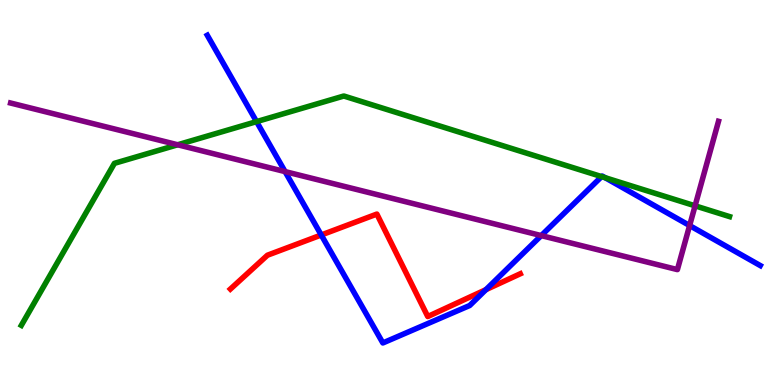[{'lines': ['blue', 'red'], 'intersections': [{'x': 4.15, 'y': 3.9}, {'x': 6.27, 'y': 2.48}]}, {'lines': ['green', 'red'], 'intersections': []}, {'lines': ['purple', 'red'], 'intersections': []}, {'lines': ['blue', 'green'], 'intersections': [{'x': 3.31, 'y': 6.84}, {'x': 7.76, 'y': 5.41}, {'x': 7.81, 'y': 5.38}]}, {'lines': ['blue', 'purple'], 'intersections': [{'x': 3.68, 'y': 5.54}, {'x': 6.98, 'y': 3.88}, {'x': 8.9, 'y': 4.14}]}, {'lines': ['green', 'purple'], 'intersections': [{'x': 2.29, 'y': 6.24}, {'x': 8.97, 'y': 4.65}]}]